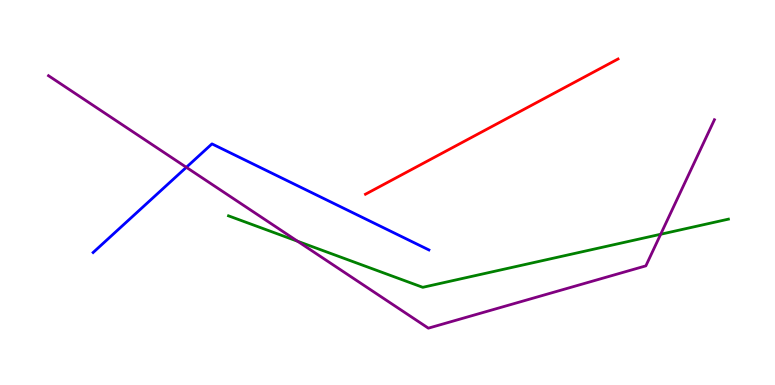[{'lines': ['blue', 'red'], 'intersections': []}, {'lines': ['green', 'red'], 'intersections': []}, {'lines': ['purple', 'red'], 'intersections': []}, {'lines': ['blue', 'green'], 'intersections': []}, {'lines': ['blue', 'purple'], 'intersections': [{'x': 2.4, 'y': 5.65}]}, {'lines': ['green', 'purple'], 'intersections': [{'x': 3.84, 'y': 3.73}, {'x': 8.52, 'y': 3.92}]}]